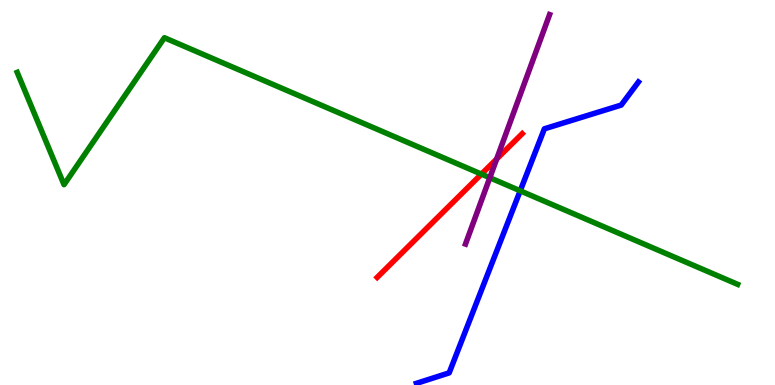[{'lines': ['blue', 'red'], 'intersections': []}, {'lines': ['green', 'red'], 'intersections': [{'x': 6.21, 'y': 5.48}]}, {'lines': ['purple', 'red'], 'intersections': [{'x': 6.41, 'y': 5.87}]}, {'lines': ['blue', 'green'], 'intersections': [{'x': 6.71, 'y': 5.04}]}, {'lines': ['blue', 'purple'], 'intersections': []}, {'lines': ['green', 'purple'], 'intersections': [{'x': 6.32, 'y': 5.38}]}]